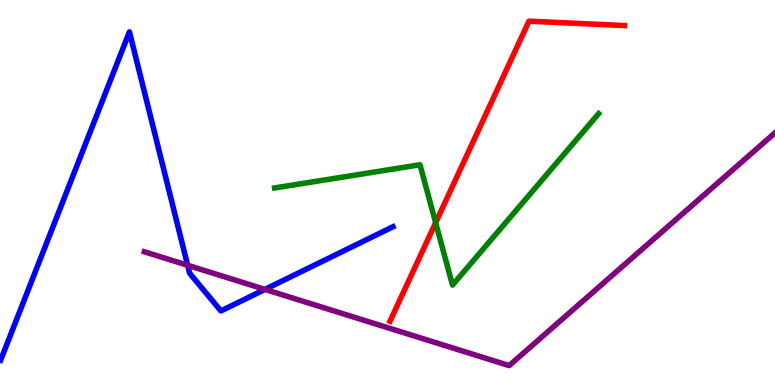[{'lines': ['blue', 'red'], 'intersections': []}, {'lines': ['green', 'red'], 'intersections': [{'x': 5.62, 'y': 4.22}]}, {'lines': ['purple', 'red'], 'intersections': []}, {'lines': ['blue', 'green'], 'intersections': []}, {'lines': ['blue', 'purple'], 'intersections': [{'x': 2.42, 'y': 3.11}, {'x': 3.42, 'y': 2.48}]}, {'lines': ['green', 'purple'], 'intersections': []}]